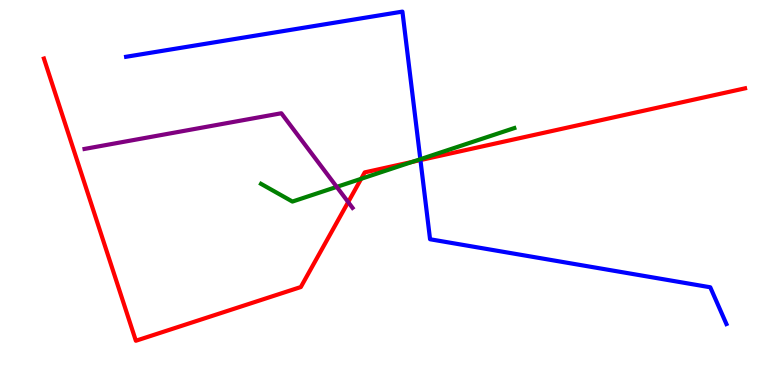[{'lines': ['blue', 'red'], 'intersections': [{'x': 5.43, 'y': 5.84}]}, {'lines': ['green', 'red'], 'intersections': [{'x': 4.66, 'y': 5.36}, {'x': 5.32, 'y': 5.79}]}, {'lines': ['purple', 'red'], 'intersections': [{'x': 4.49, 'y': 4.75}]}, {'lines': ['blue', 'green'], 'intersections': [{'x': 5.42, 'y': 5.86}]}, {'lines': ['blue', 'purple'], 'intersections': []}, {'lines': ['green', 'purple'], 'intersections': [{'x': 4.35, 'y': 5.15}]}]